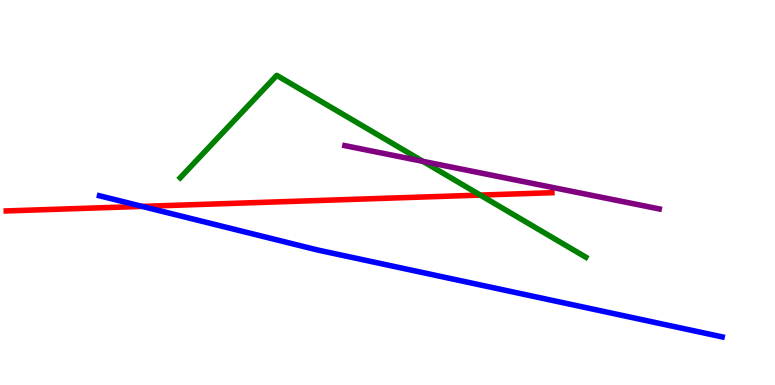[{'lines': ['blue', 'red'], 'intersections': [{'x': 1.83, 'y': 4.64}]}, {'lines': ['green', 'red'], 'intersections': [{'x': 6.2, 'y': 4.93}]}, {'lines': ['purple', 'red'], 'intersections': []}, {'lines': ['blue', 'green'], 'intersections': []}, {'lines': ['blue', 'purple'], 'intersections': []}, {'lines': ['green', 'purple'], 'intersections': [{'x': 5.46, 'y': 5.81}]}]